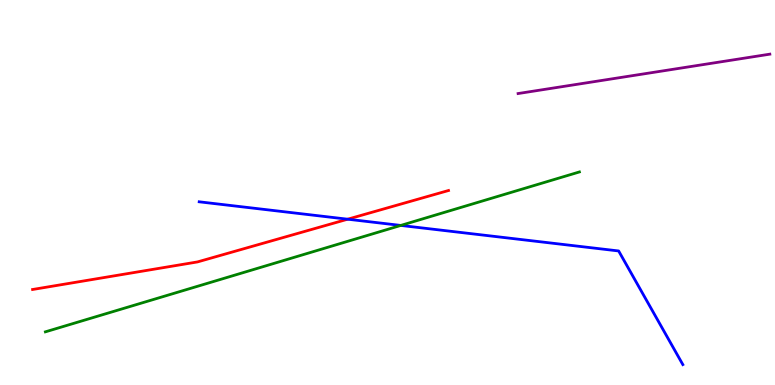[{'lines': ['blue', 'red'], 'intersections': [{'x': 4.49, 'y': 4.31}]}, {'lines': ['green', 'red'], 'intersections': []}, {'lines': ['purple', 'red'], 'intersections': []}, {'lines': ['blue', 'green'], 'intersections': [{'x': 5.17, 'y': 4.14}]}, {'lines': ['blue', 'purple'], 'intersections': []}, {'lines': ['green', 'purple'], 'intersections': []}]